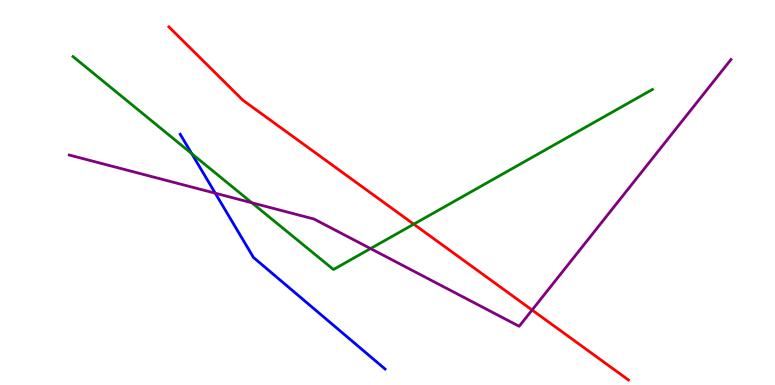[{'lines': ['blue', 'red'], 'intersections': []}, {'lines': ['green', 'red'], 'intersections': [{'x': 5.34, 'y': 4.18}]}, {'lines': ['purple', 'red'], 'intersections': [{'x': 6.87, 'y': 1.95}]}, {'lines': ['blue', 'green'], 'intersections': [{'x': 2.47, 'y': 6.01}]}, {'lines': ['blue', 'purple'], 'intersections': [{'x': 2.78, 'y': 4.98}]}, {'lines': ['green', 'purple'], 'intersections': [{'x': 3.25, 'y': 4.73}, {'x': 4.78, 'y': 3.54}]}]